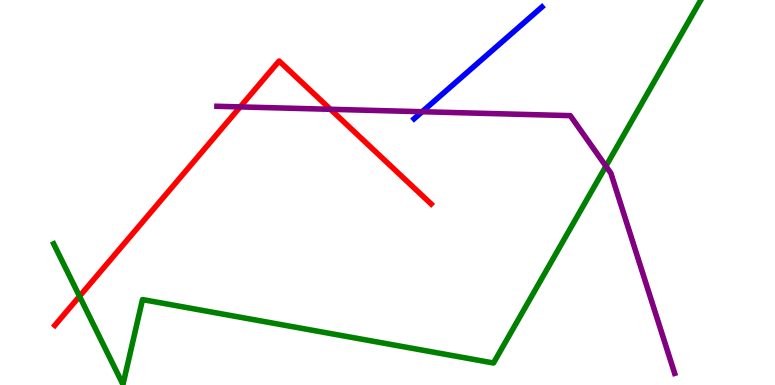[{'lines': ['blue', 'red'], 'intersections': []}, {'lines': ['green', 'red'], 'intersections': [{'x': 1.03, 'y': 2.3}]}, {'lines': ['purple', 'red'], 'intersections': [{'x': 3.1, 'y': 7.22}, {'x': 4.26, 'y': 7.16}]}, {'lines': ['blue', 'green'], 'intersections': []}, {'lines': ['blue', 'purple'], 'intersections': [{'x': 5.45, 'y': 7.1}]}, {'lines': ['green', 'purple'], 'intersections': [{'x': 7.82, 'y': 5.68}]}]